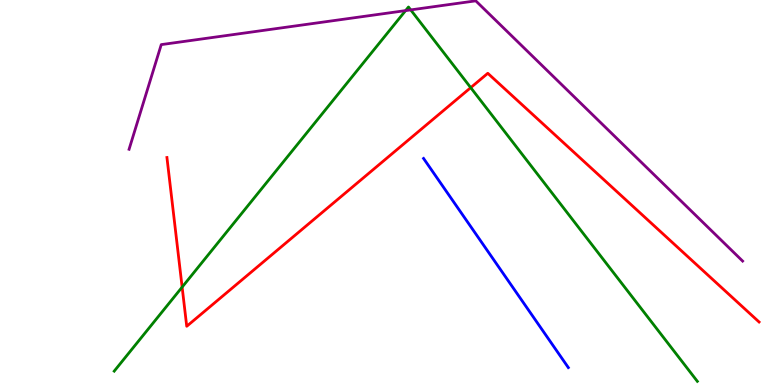[{'lines': ['blue', 'red'], 'intersections': []}, {'lines': ['green', 'red'], 'intersections': [{'x': 2.35, 'y': 2.54}, {'x': 6.07, 'y': 7.72}]}, {'lines': ['purple', 'red'], 'intersections': []}, {'lines': ['blue', 'green'], 'intersections': []}, {'lines': ['blue', 'purple'], 'intersections': []}, {'lines': ['green', 'purple'], 'intersections': [{'x': 5.23, 'y': 9.72}, {'x': 5.3, 'y': 9.74}]}]